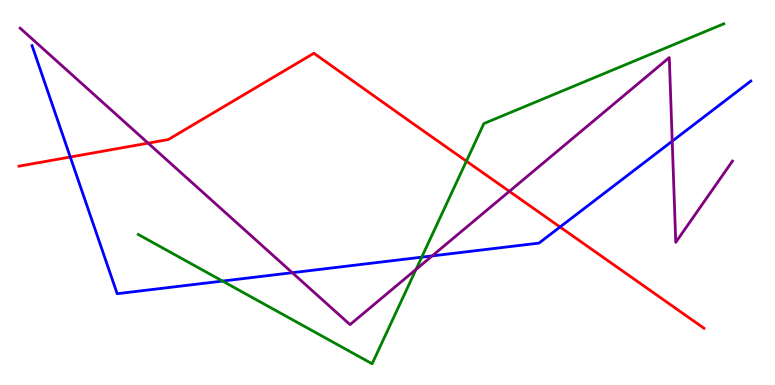[{'lines': ['blue', 'red'], 'intersections': [{'x': 0.907, 'y': 5.92}, {'x': 7.23, 'y': 4.1}]}, {'lines': ['green', 'red'], 'intersections': [{'x': 6.02, 'y': 5.81}]}, {'lines': ['purple', 'red'], 'intersections': [{'x': 1.91, 'y': 6.28}, {'x': 6.57, 'y': 5.03}]}, {'lines': ['blue', 'green'], 'intersections': [{'x': 2.87, 'y': 2.7}, {'x': 5.44, 'y': 3.32}]}, {'lines': ['blue', 'purple'], 'intersections': [{'x': 3.77, 'y': 2.92}, {'x': 5.58, 'y': 3.35}, {'x': 8.67, 'y': 6.33}]}, {'lines': ['green', 'purple'], 'intersections': [{'x': 5.37, 'y': 3.0}]}]